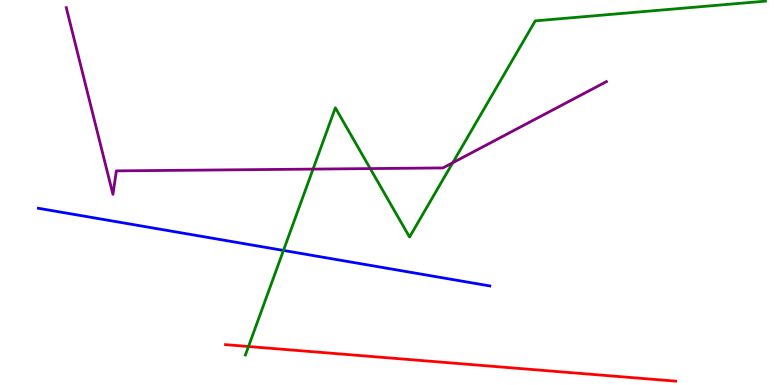[{'lines': ['blue', 'red'], 'intersections': []}, {'lines': ['green', 'red'], 'intersections': [{'x': 3.21, 'y': 1.0}]}, {'lines': ['purple', 'red'], 'intersections': []}, {'lines': ['blue', 'green'], 'intersections': [{'x': 3.66, 'y': 3.5}]}, {'lines': ['blue', 'purple'], 'intersections': []}, {'lines': ['green', 'purple'], 'intersections': [{'x': 4.04, 'y': 5.61}, {'x': 4.78, 'y': 5.62}, {'x': 5.84, 'y': 5.77}]}]